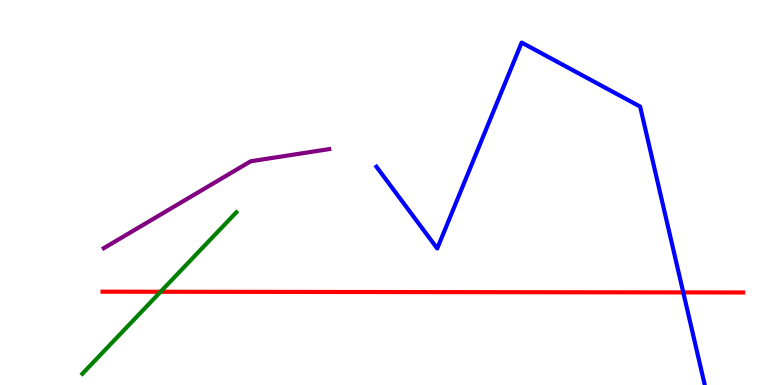[{'lines': ['blue', 'red'], 'intersections': [{'x': 8.82, 'y': 2.41}]}, {'lines': ['green', 'red'], 'intersections': [{'x': 2.07, 'y': 2.42}]}, {'lines': ['purple', 'red'], 'intersections': []}, {'lines': ['blue', 'green'], 'intersections': []}, {'lines': ['blue', 'purple'], 'intersections': []}, {'lines': ['green', 'purple'], 'intersections': []}]